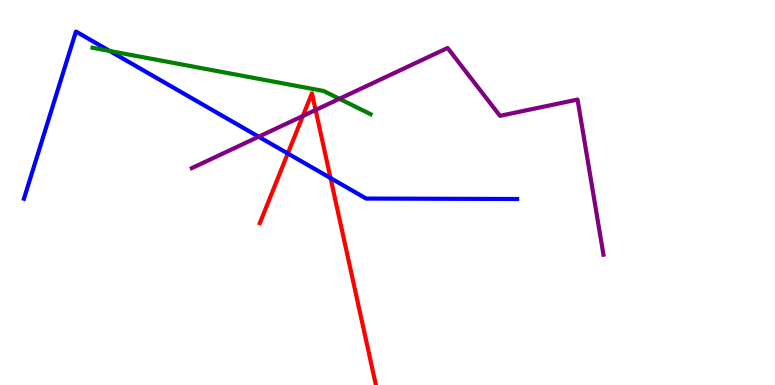[{'lines': ['blue', 'red'], 'intersections': [{'x': 3.71, 'y': 6.01}, {'x': 4.26, 'y': 5.37}]}, {'lines': ['green', 'red'], 'intersections': []}, {'lines': ['purple', 'red'], 'intersections': [{'x': 3.91, 'y': 6.99}, {'x': 4.07, 'y': 7.14}]}, {'lines': ['blue', 'green'], 'intersections': [{'x': 1.42, 'y': 8.68}]}, {'lines': ['blue', 'purple'], 'intersections': [{'x': 3.34, 'y': 6.45}]}, {'lines': ['green', 'purple'], 'intersections': [{'x': 4.38, 'y': 7.43}]}]